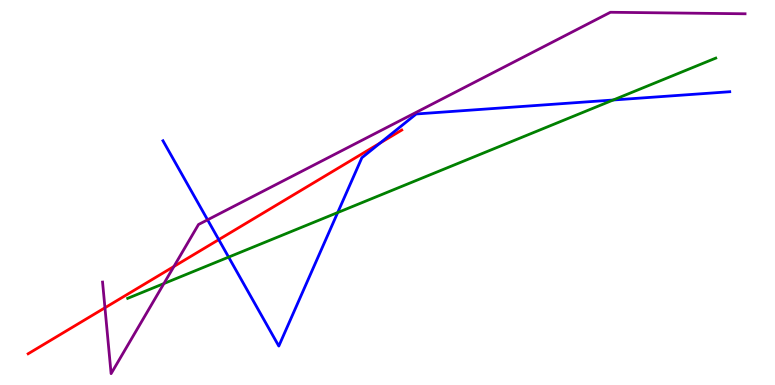[{'lines': ['blue', 'red'], 'intersections': [{'x': 2.82, 'y': 3.78}, {'x': 4.91, 'y': 6.29}]}, {'lines': ['green', 'red'], 'intersections': []}, {'lines': ['purple', 'red'], 'intersections': [{'x': 1.35, 'y': 2.01}, {'x': 2.24, 'y': 3.08}]}, {'lines': ['blue', 'green'], 'intersections': [{'x': 2.95, 'y': 3.32}, {'x': 4.36, 'y': 4.48}, {'x': 7.91, 'y': 7.4}]}, {'lines': ['blue', 'purple'], 'intersections': [{'x': 2.68, 'y': 4.29}]}, {'lines': ['green', 'purple'], 'intersections': [{'x': 2.11, 'y': 2.64}]}]